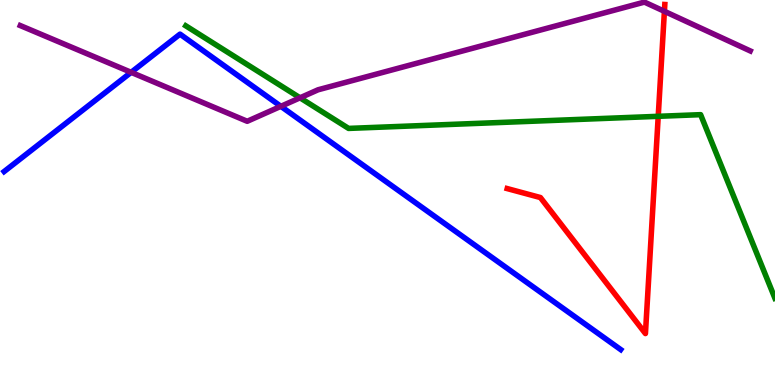[{'lines': ['blue', 'red'], 'intersections': []}, {'lines': ['green', 'red'], 'intersections': [{'x': 8.49, 'y': 6.98}]}, {'lines': ['purple', 'red'], 'intersections': [{'x': 8.57, 'y': 9.71}]}, {'lines': ['blue', 'green'], 'intersections': []}, {'lines': ['blue', 'purple'], 'intersections': [{'x': 1.69, 'y': 8.12}, {'x': 3.62, 'y': 7.24}]}, {'lines': ['green', 'purple'], 'intersections': [{'x': 3.87, 'y': 7.46}]}]